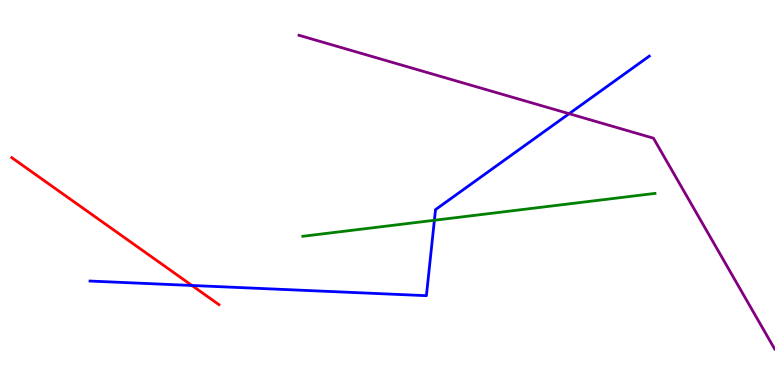[{'lines': ['blue', 'red'], 'intersections': [{'x': 2.48, 'y': 2.58}]}, {'lines': ['green', 'red'], 'intersections': []}, {'lines': ['purple', 'red'], 'intersections': []}, {'lines': ['blue', 'green'], 'intersections': [{'x': 5.61, 'y': 4.28}]}, {'lines': ['blue', 'purple'], 'intersections': [{'x': 7.34, 'y': 7.05}]}, {'lines': ['green', 'purple'], 'intersections': []}]